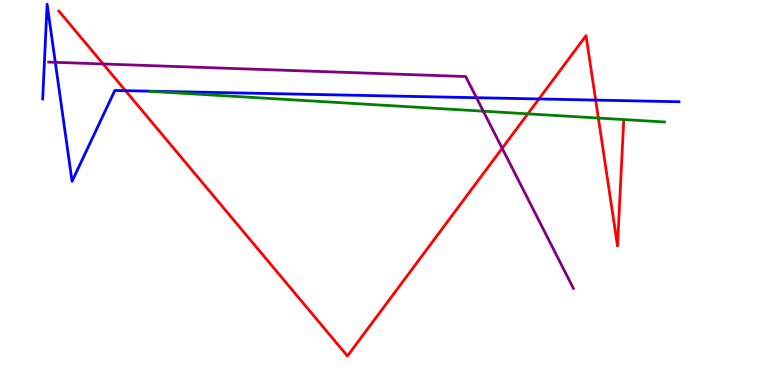[{'lines': ['blue', 'red'], 'intersections': [{'x': 1.62, 'y': 7.64}, {'x': 6.95, 'y': 7.43}, {'x': 7.69, 'y': 7.4}]}, {'lines': ['green', 'red'], 'intersections': [{'x': 6.81, 'y': 7.04}, {'x': 7.72, 'y': 6.93}]}, {'lines': ['purple', 'red'], 'intersections': [{'x': 1.33, 'y': 8.34}, {'x': 6.48, 'y': 6.15}]}, {'lines': ['blue', 'green'], 'intersections': []}, {'lines': ['blue', 'purple'], 'intersections': [{'x': 0.714, 'y': 8.38}, {'x': 6.15, 'y': 7.46}]}, {'lines': ['green', 'purple'], 'intersections': [{'x': 6.24, 'y': 7.11}]}]